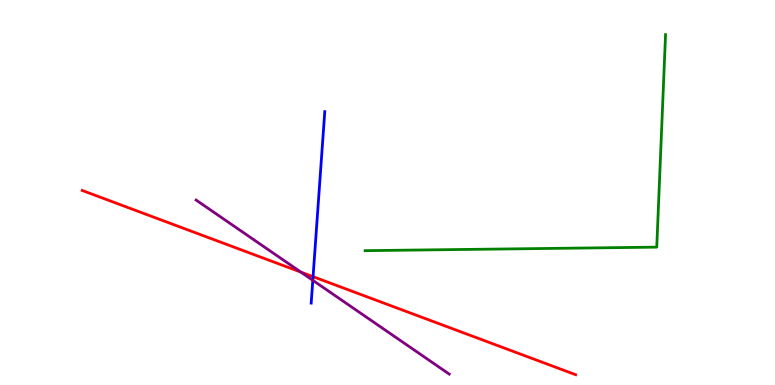[{'lines': ['blue', 'red'], 'intersections': [{'x': 4.04, 'y': 2.81}]}, {'lines': ['green', 'red'], 'intersections': []}, {'lines': ['purple', 'red'], 'intersections': [{'x': 3.88, 'y': 2.93}]}, {'lines': ['blue', 'green'], 'intersections': []}, {'lines': ['blue', 'purple'], 'intersections': [{'x': 4.04, 'y': 2.72}]}, {'lines': ['green', 'purple'], 'intersections': []}]